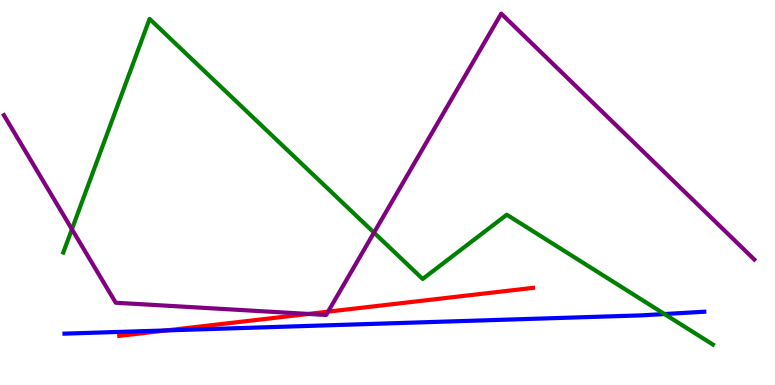[{'lines': ['blue', 'red'], 'intersections': [{'x': 2.15, 'y': 1.42}]}, {'lines': ['green', 'red'], 'intersections': []}, {'lines': ['purple', 'red'], 'intersections': [{'x': 3.98, 'y': 1.85}, {'x': 4.23, 'y': 1.9}]}, {'lines': ['blue', 'green'], 'intersections': [{'x': 8.57, 'y': 1.84}]}, {'lines': ['blue', 'purple'], 'intersections': []}, {'lines': ['green', 'purple'], 'intersections': [{'x': 0.928, 'y': 4.05}, {'x': 4.83, 'y': 3.96}]}]